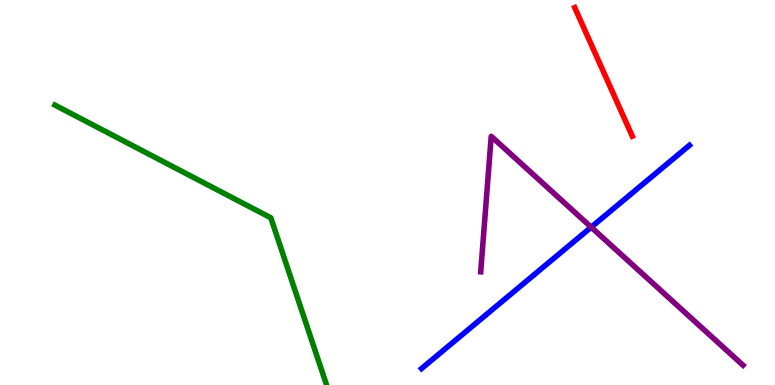[{'lines': ['blue', 'red'], 'intersections': []}, {'lines': ['green', 'red'], 'intersections': []}, {'lines': ['purple', 'red'], 'intersections': []}, {'lines': ['blue', 'green'], 'intersections': []}, {'lines': ['blue', 'purple'], 'intersections': [{'x': 7.63, 'y': 4.1}]}, {'lines': ['green', 'purple'], 'intersections': []}]